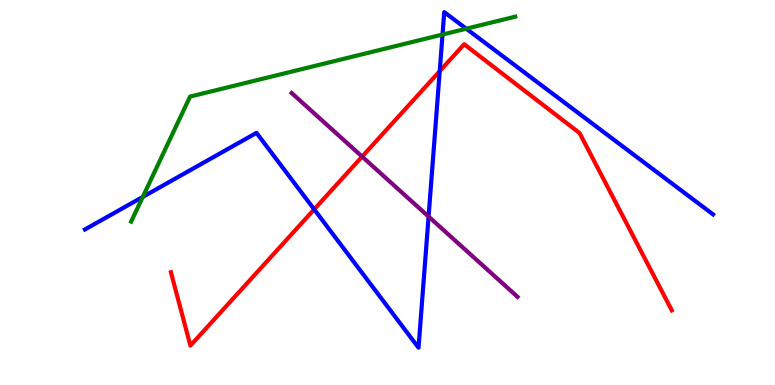[{'lines': ['blue', 'red'], 'intersections': [{'x': 4.05, 'y': 4.56}, {'x': 5.67, 'y': 8.15}]}, {'lines': ['green', 'red'], 'intersections': []}, {'lines': ['purple', 'red'], 'intersections': [{'x': 4.67, 'y': 5.93}]}, {'lines': ['blue', 'green'], 'intersections': [{'x': 1.84, 'y': 4.89}, {'x': 5.71, 'y': 9.1}, {'x': 6.02, 'y': 9.25}]}, {'lines': ['blue', 'purple'], 'intersections': [{'x': 5.53, 'y': 4.37}]}, {'lines': ['green', 'purple'], 'intersections': []}]